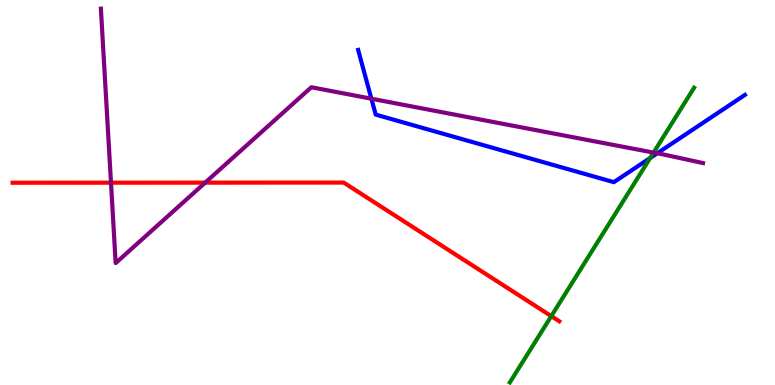[{'lines': ['blue', 'red'], 'intersections': []}, {'lines': ['green', 'red'], 'intersections': [{'x': 7.11, 'y': 1.79}]}, {'lines': ['purple', 'red'], 'intersections': [{'x': 1.43, 'y': 5.25}, {'x': 2.65, 'y': 5.26}]}, {'lines': ['blue', 'green'], 'intersections': [{'x': 8.39, 'y': 5.9}]}, {'lines': ['blue', 'purple'], 'intersections': [{'x': 4.79, 'y': 7.44}, {'x': 8.48, 'y': 6.02}]}, {'lines': ['green', 'purple'], 'intersections': [{'x': 8.43, 'y': 6.04}]}]